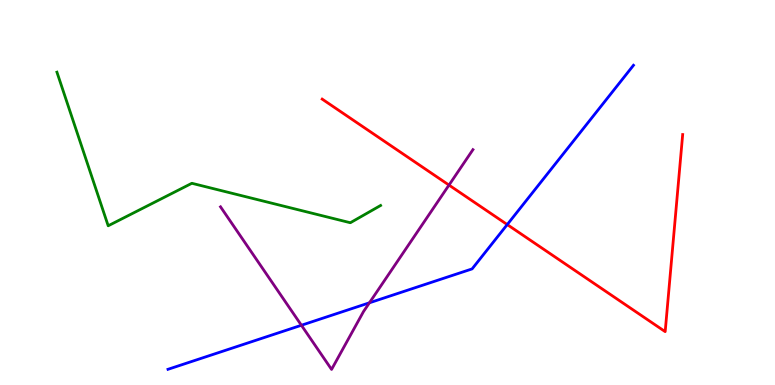[{'lines': ['blue', 'red'], 'intersections': [{'x': 6.55, 'y': 4.17}]}, {'lines': ['green', 'red'], 'intersections': []}, {'lines': ['purple', 'red'], 'intersections': [{'x': 5.79, 'y': 5.19}]}, {'lines': ['blue', 'green'], 'intersections': []}, {'lines': ['blue', 'purple'], 'intersections': [{'x': 3.89, 'y': 1.55}, {'x': 4.77, 'y': 2.14}]}, {'lines': ['green', 'purple'], 'intersections': []}]